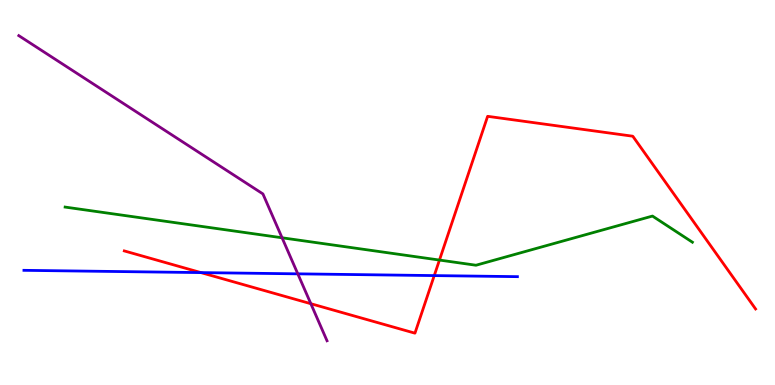[{'lines': ['blue', 'red'], 'intersections': [{'x': 2.59, 'y': 2.92}, {'x': 5.6, 'y': 2.84}]}, {'lines': ['green', 'red'], 'intersections': [{'x': 5.67, 'y': 3.25}]}, {'lines': ['purple', 'red'], 'intersections': [{'x': 4.01, 'y': 2.11}]}, {'lines': ['blue', 'green'], 'intersections': []}, {'lines': ['blue', 'purple'], 'intersections': [{'x': 3.84, 'y': 2.89}]}, {'lines': ['green', 'purple'], 'intersections': [{'x': 3.64, 'y': 3.82}]}]